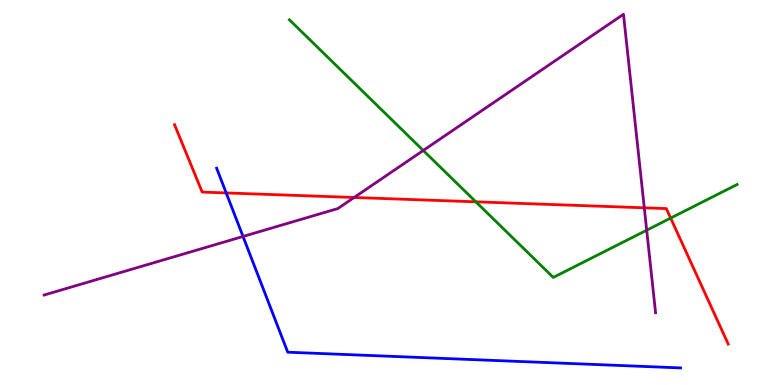[{'lines': ['blue', 'red'], 'intersections': [{'x': 2.92, 'y': 4.99}]}, {'lines': ['green', 'red'], 'intersections': [{'x': 6.14, 'y': 4.76}, {'x': 8.65, 'y': 4.34}]}, {'lines': ['purple', 'red'], 'intersections': [{'x': 4.57, 'y': 4.87}, {'x': 8.31, 'y': 4.6}]}, {'lines': ['blue', 'green'], 'intersections': []}, {'lines': ['blue', 'purple'], 'intersections': [{'x': 3.14, 'y': 3.86}]}, {'lines': ['green', 'purple'], 'intersections': [{'x': 5.46, 'y': 6.09}, {'x': 8.34, 'y': 4.02}]}]